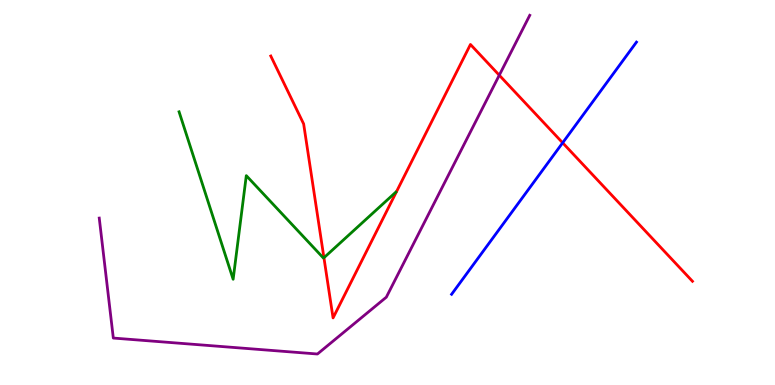[{'lines': ['blue', 'red'], 'intersections': [{'x': 7.26, 'y': 6.29}]}, {'lines': ['green', 'red'], 'intersections': [{'x': 4.18, 'y': 3.31}]}, {'lines': ['purple', 'red'], 'intersections': [{'x': 6.44, 'y': 8.05}]}, {'lines': ['blue', 'green'], 'intersections': []}, {'lines': ['blue', 'purple'], 'intersections': []}, {'lines': ['green', 'purple'], 'intersections': []}]